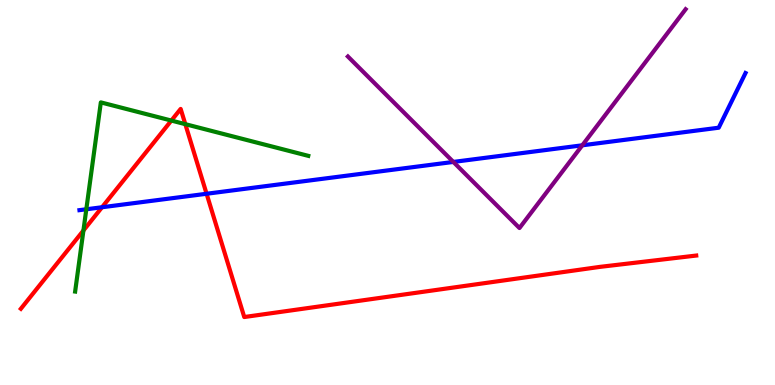[{'lines': ['blue', 'red'], 'intersections': [{'x': 1.32, 'y': 4.62}, {'x': 2.67, 'y': 4.97}]}, {'lines': ['green', 'red'], 'intersections': [{'x': 1.08, 'y': 4.01}, {'x': 2.21, 'y': 6.87}, {'x': 2.39, 'y': 6.78}]}, {'lines': ['purple', 'red'], 'intersections': []}, {'lines': ['blue', 'green'], 'intersections': [{'x': 1.11, 'y': 4.56}]}, {'lines': ['blue', 'purple'], 'intersections': [{'x': 5.85, 'y': 5.79}, {'x': 7.51, 'y': 6.23}]}, {'lines': ['green', 'purple'], 'intersections': []}]